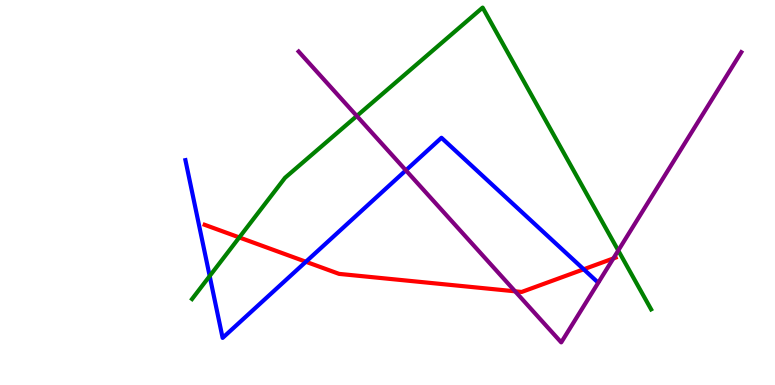[{'lines': ['blue', 'red'], 'intersections': [{'x': 3.95, 'y': 3.2}, {'x': 7.53, 'y': 3.01}]}, {'lines': ['green', 'red'], 'intersections': [{'x': 3.09, 'y': 3.83}]}, {'lines': ['purple', 'red'], 'intersections': [{'x': 6.65, 'y': 2.43}, {'x': 7.91, 'y': 3.29}]}, {'lines': ['blue', 'green'], 'intersections': [{'x': 2.71, 'y': 2.83}]}, {'lines': ['blue', 'purple'], 'intersections': [{'x': 5.24, 'y': 5.58}]}, {'lines': ['green', 'purple'], 'intersections': [{'x': 4.6, 'y': 6.99}, {'x': 7.98, 'y': 3.49}]}]